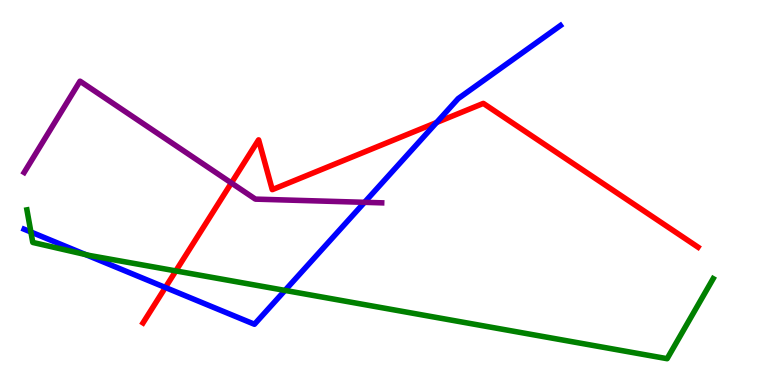[{'lines': ['blue', 'red'], 'intersections': [{'x': 2.13, 'y': 2.53}, {'x': 5.63, 'y': 6.82}]}, {'lines': ['green', 'red'], 'intersections': [{'x': 2.27, 'y': 2.96}]}, {'lines': ['purple', 'red'], 'intersections': [{'x': 2.99, 'y': 5.25}]}, {'lines': ['blue', 'green'], 'intersections': [{'x': 0.399, 'y': 3.97}, {'x': 1.1, 'y': 3.39}, {'x': 3.68, 'y': 2.46}]}, {'lines': ['blue', 'purple'], 'intersections': [{'x': 4.7, 'y': 4.74}]}, {'lines': ['green', 'purple'], 'intersections': []}]